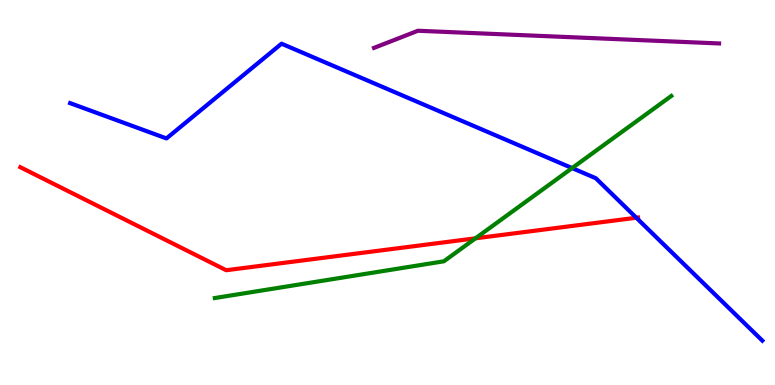[{'lines': ['blue', 'red'], 'intersections': [{'x': 8.21, 'y': 4.34}]}, {'lines': ['green', 'red'], 'intersections': [{'x': 6.14, 'y': 3.81}]}, {'lines': ['purple', 'red'], 'intersections': []}, {'lines': ['blue', 'green'], 'intersections': [{'x': 7.38, 'y': 5.63}]}, {'lines': ['blue', 'purple'], 'intersections': []}, {'lines': ['green', 'purple'], 'intersections': []}]